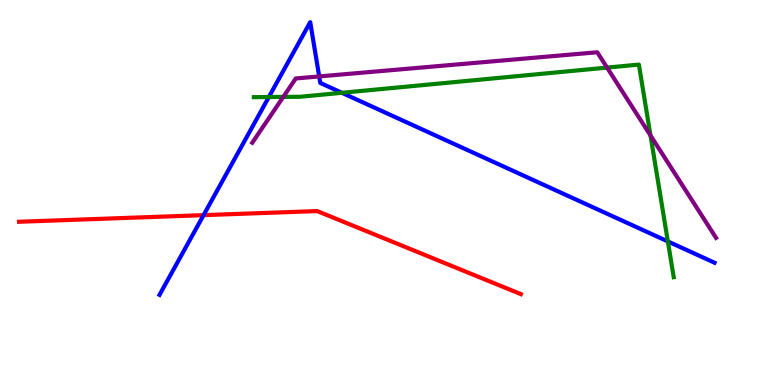[{'lines': ['blue', 'red'], 'intersections': [{'x': 2.63, 'y': 4.41}]}, {'lines': ['green', 'red'], 'intersections': []}, {'lines': ['purple', 'red'], 'intersections': []}, {'lines': ['blue', 'green'], 'intersections': [{'x': 3.47, 'y': 7.48}, {'x': 4.41, 'y': 7.59}, {'x': 8.62, 'y': 3.73}]}, {'lines': ['blue', 'purple'], 'intersections': [{'x': 4.12, 'y': 8.01}]}, {'lines': ['green', 'purple'], 'intersections': [{'x': 3.66, 'y': 7.48}, {'x': 7.83, 'y': 8.24}, {'x': 8.39, 'y': 6.48}]}]